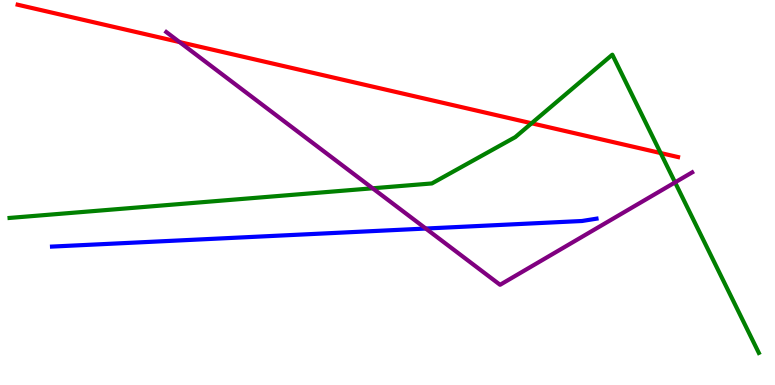[{'lines': ['blue', 'red'], 'intersections': []}, {'lines': ['green', 'red'], 'intersections': [{'x': 6.86, 'y': 6.8}, {'x': 8.52, 'y': 6.02}]}, {'lines': ['purple', 'red'], 'intersections': [{'x': 2.32, 'y': 8.91}]}, {'lines': ['blue', 'green'], 'intersections': []}, {'lines': ['blue', 'purple'], 'intersections': [{'x': 5.49, 'y': 4.06}]}, {'lines': ['green', 'purple'], 'intersections': [{'x': 4.81, 'y': 5.11}, {'x': 8.71, 'y': 5.26}]}]